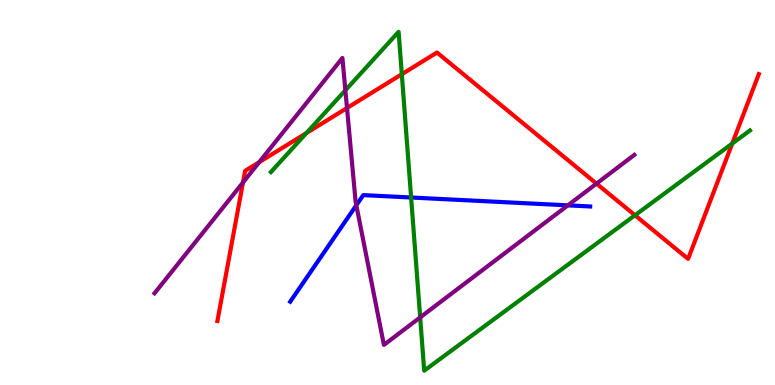[{'lines': ['blue', 'red'], 'intersections': []}, {'lines': ['green', 'red'], 'intersections': [{'x': 3.95, 'y': 6.54}, {'x': 5.18, 'y': 8.07}, {'x': 8.19, 'y': 4.41}, {'x': 9.45, 'y': 6.27}]}, {'lines': ['purple', 'red'], 'intersections': [{'x': 3.14, 'y': 5.26}, {'x': 3.34, 'y': 5.79}, {'x': 4.48, 'y': 7.19}, {'x': 7.7, 'y': 5.23}]}, {'lines': ['blue', 'green'], 'intersections': [{'x': 5.3, 'y': 4.87}]}, {'lines': ['blue', 'purple'], 'intersections': [{'x': 4.6, 'y': 4.67}, {'x': 7.33, 'y': 4.67}]}, {'lines': ['green', 'purple'], 'intersections': [{'x': 4.46, 'y': 7.65}, {'x': 5.42, 'y': 1.76}]}]